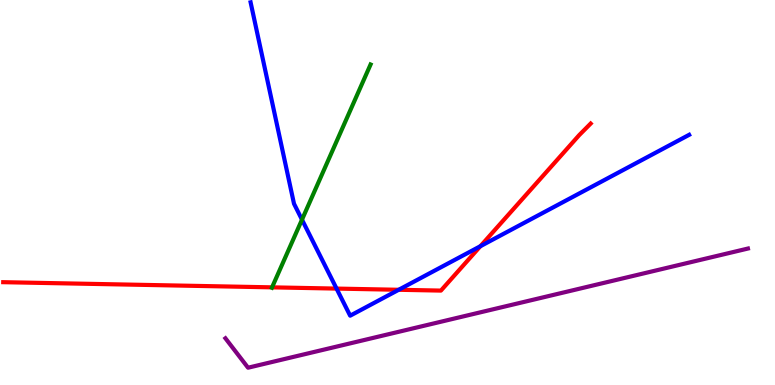[{'lines': ['blue', 'red'], 'intersections': [{'x': 4.34, 'y': 2.5}, {'x': 5.14, 'y': 2.47}, {'x': 6.2, 'y': 3.61}]}, {'lines': ['green', 'red'], 'intersections': [{'x': 3.51, 'y': 2.54}]}, {'lines': ['purple', 'red'], 'intersections': []}, {'lines': ['blue', 'green'], 'intersections': [{'x': 3.9, 'y': 4.29}]}, {'lines': ['blue', 'purple'], 'intersections': []}, {'lines': ['green', 'purple'], 'intersections': []}]